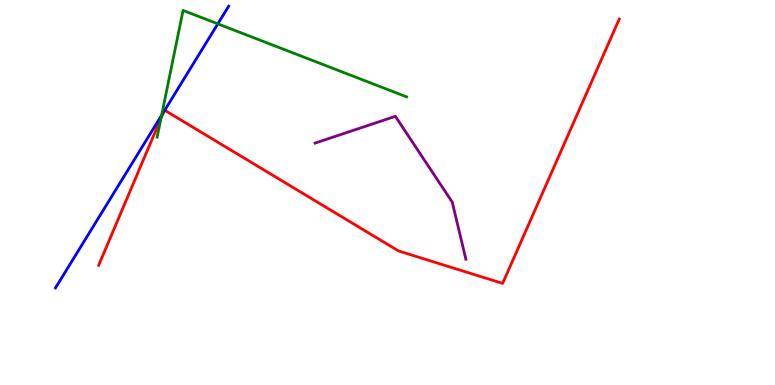[{'lines': ['blue', 'red'], 'intersections': [{'x': 2.11, 'y': 7.09}, {'x': 2.13, 'y': 7.14}]}, {'lines': ['green', 'red'], 'intersections': [{'x': 2.08, 'y': 6.93}]}, {'lines': ['purple', 'red'], 'intersections': []}, {'lines': ['blue', 'green'], 'intersections': [{'x': 2.09, 'y': 7.01}, {'x': 2.81, 'y': 9.38}]}, {'lines': ['blue', 'purple'], 'intersections': []}, {'lines': ['green', 'purple'], 'intersections': []}]